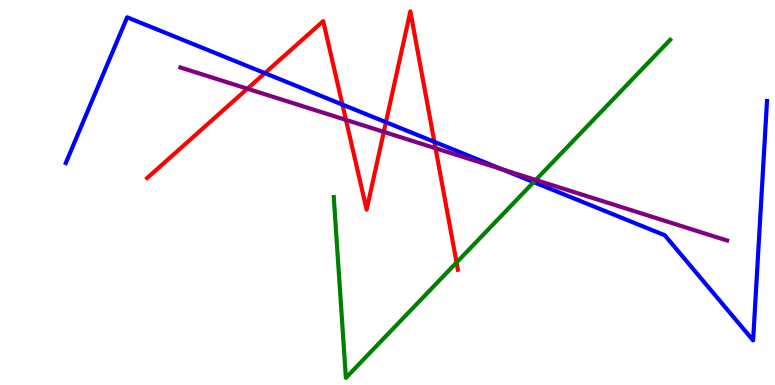[{'lines': ['blue', 'red'], 'intersections': [{'x': 3.42, 'y': 8.1}, {'x': 4.42, 'y': 7.28}, {'x': 4.98, 'y': 6.83}, {'x': 5.6, 'y': 6.32}]}, {'lines': ['green', 'red'], 'intersections': [{'x': 5.89, 'y': 3.18}]}, {'lines': ['purple', 'red'], 'intersections': [{'x': 3.19, 'y': 7.7}, {'x': 4.46, 'y': 6.89}, {'x': 4.95, 'y': 6.57}, {'x': 5.62, 'y': 6.15}]}, {'lines': ['blue', 'green'], 'intersections': [{'x': 6.89, 'y': 5.27}]}, {'lines': ['blue', 'purple'], 'intersections': [{'x': 6.48, 'y': 5.6}]}, {'lines': ['green', 'purple'], 'intersections': [{'x': 6.91, 'y': 5.33}]}]